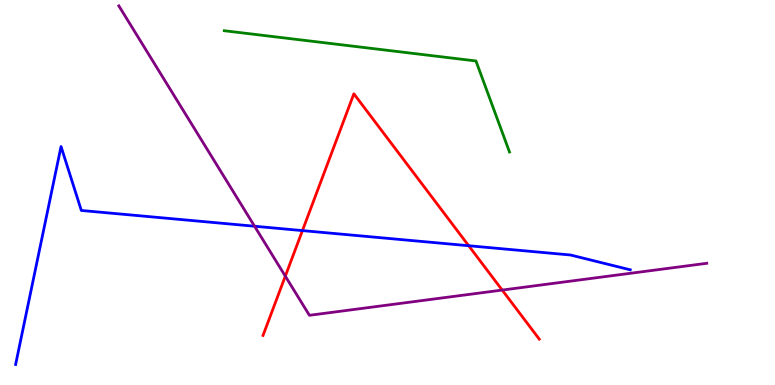[{'lines': ['blue', 'red'], 'intersections': [{'x': 3.9, 'y': 4.01}, {'x': 6.05, 'y': 3.62}]}, {'lines': ['green', 'red'], 'intersections': []}, {'lines': ['purple', 'red'], 'intersections': [{'x': 3.68, 'y': 2.83}, {'x': 6.48, 'y': 2.47}]}, {'lines': ['blue', 'green'], 'intersections': []}, {'lines': ['blue', 'purple'], 'intersections': [{'x': 3.28, 'y': 4.12}]}, {'lines': ['green', 'purple'], 'intersections': []}]